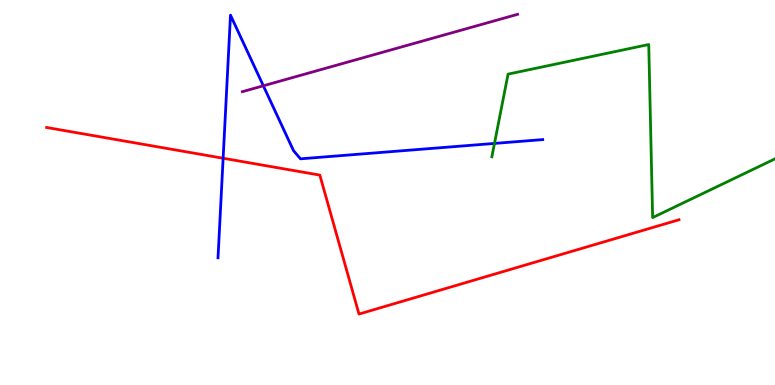[{'lines': ['blue', 'red'], 'intersections': [{'x': 2.88, 'y': 5.89}]}, {'lines': ['green', 'red'], 'intersections': []}, {'lines': ['purple', 'red'], 'intersections': []}, {'lines': ['blue', 'green'], 'intersections': [{'x': 6.38, 'y': 6.27}]}, {'lines': ['blue', 'purple'], 'intersections': [{'x': 3.4, 'y': 7.77}]}, {'lines': ['green', 'purple'], 'intersections': []}]